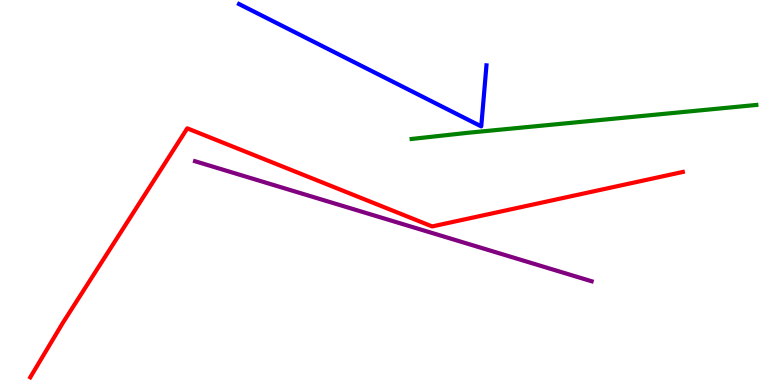[{'lines': ['blue', 'red'], 'intersections': []}, {'lines': ['green', 'red'], 'intersections': []}, {'lines': ['purple', 'red'], 'intersections': []}, {'lines': ['blue', 'green'], 'intersections': []}, {'lines': ['blue', 'purple'], 'intersections': []}, {'lines': ['green', 'purple'], 'intersections': []}]